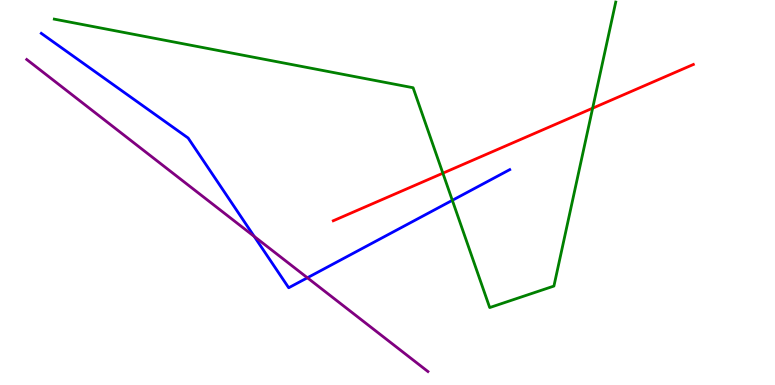[{'lines': ['blue', 'red'], 'intersections': []}, {'lines': ['green', 'red'], 'intersections': [{'x': 5.71, 'y': 5.5}, {'x': 7.65, 'y': 7.19}]}, {'lines': ['purple', 'red'], 'intersections': []}, {'lines': ['blue', 'green'], 'intersections': [{'x': 5.84, 'y': 4.8}]}, {'lines': ['blue', 'purple'], 'intersections': [{'x': 3.28, 'y': 3.86}, {'x': 3.97, 'y': 2.78}]}, {'lines': ['green', 'purple'], 'intersections': []}]